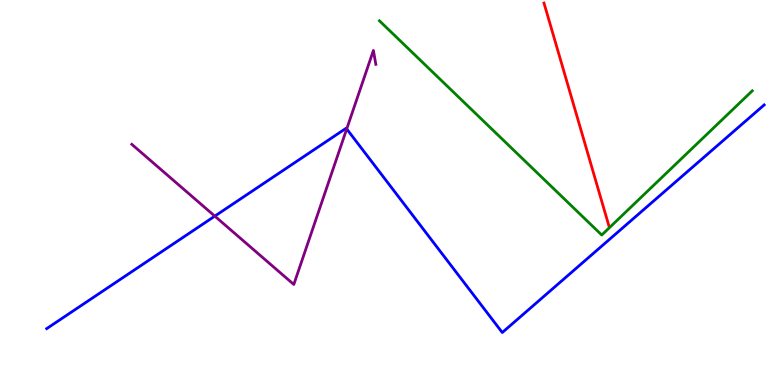[{'lines': ['blue', 'red'], 'intersections': []}, {'lines': ['green', 'red'], 'intersections': []}, {'lines': ['purple', 'red'], 'intersections': []}, {'lines': ['blue', 'green'], 'intersections': []}, {'lines': ['blue', 'purple'], 'intersections': [{'x': 2.77, 'y': 4.39}, {'x': 4.47, 'y': 6.65}]}, {'lines': ['green', 'purple'], 'intersections': []}]